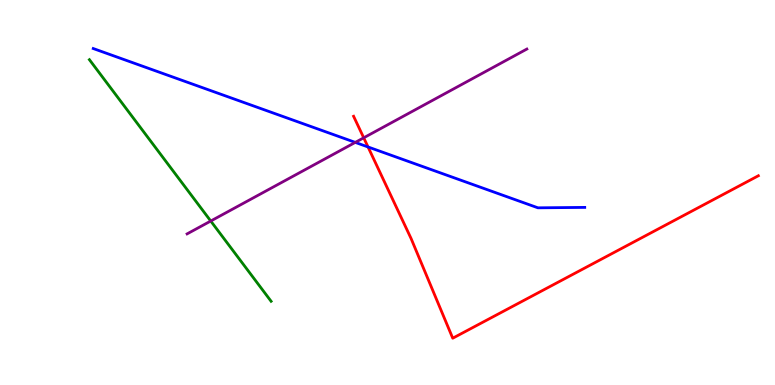[{'lines': ['blue', 'red'], 'intersections': [{'x': 4.75, 'y': 6.18}]}, {'lines': ['green', 'red'], 'intersections': []}, {'lines': ['purple', 'red'], 'intersections': [{'x': 4.69, 'y': 6.42}]}, {'lines': ['blue', 'green'], 'intersections': []}, {'lines': ['blue', 'purple'], 'intersections': [{'x': 4.58, 'y': 6.3}]}, {'lines': ['green', 'purple'], 'intersections': [{'x': 2.72, 'y': 4.26}]}]